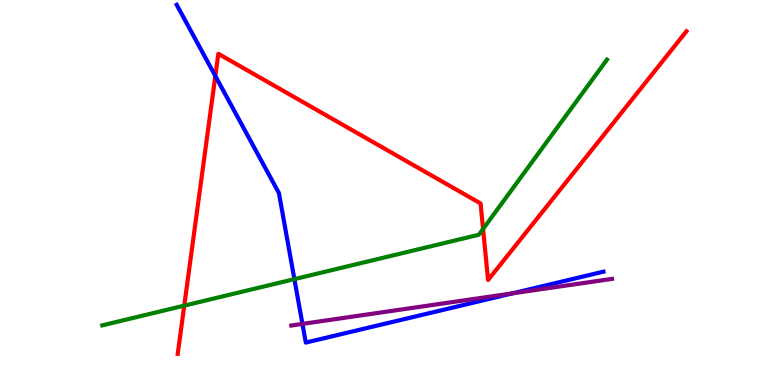[{'lines': ['blue', 'red'], 'intersections': [{'x': 2.78, 'y': 8.03}]}, {'lines': ['green', 'red'], 'intersections': [{'x': 2.38, 'y': 2.06}, {'x': 6.23, 'y': 4.05}]}, {'lines': ['purple', 'red'], 'intersections': []}, {'lines': ['blue', 'green'], 'intersections': [{'x': 3.8, 'y': 2.75}]}, {'lines': ['blue', 'purple'], 'intersections': [{'x': 3.9, 'y': 1.59}, {'x': 6.61, 'y': 2.38}]}, {'lines': ['green', 'purple'], 'intersections': []}]